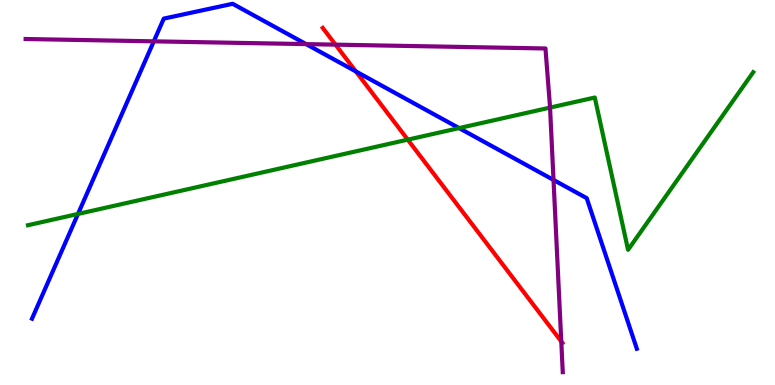[{'lines': ['blue', 'red'], 'intersections': [{'x': 4.59, 'y': 8.15}]}, {'lines': ['green', 'red'], 'intersections': [{'x': 5.26, 'y': 6.37}]}, {'lines': ['purple', 'red'], 'intersections': [{'x': 4.33, 'y': 8.84}, {'x': 7.24, 'y': 1.13}]}, {'lines': ['blue', 'green'], 'intersections': [{'x': 1.01, 'y': 4.44}, {'x': 5.92, 'y': 6.67}]}, {'lines': ['blue', 'purple'], 'intersections': [{'x': 1.98, 'y': 8.93}, {'x': 3.95, 'y': 8.85}, {'x': 7.14, 'y': 5.33}]}, {'lines': ['green', 'purple'], 'intersections': [{'x': 7.1, 'y': 7.21}]}]